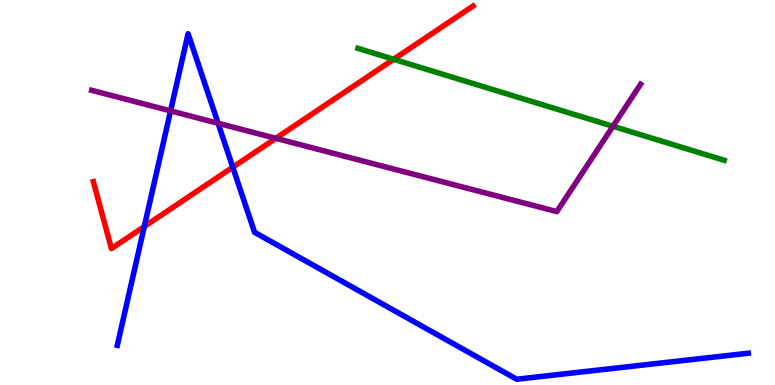[{'lines': ['blue', 'red'], 'intersections': [{'x': 1.86, 'y': 4.12}, {'x': 3.0, 'y': 5.66}]}, {'lines': ['green', 'red'], 'intersections': [{'x': 5.08, 'y': 8.46}]}, {'lines': ['purple', 'red'], 'intersections': [{'x': 3.56, 'y': 6.41}]}, {'lines': ['blue', 'green'], 'intersections': []}, {'lines': ['blue', 'purple'], 'intersections': [{'x': 2.2, 'y': 7.12}, {'x': 2.81, 'y': 6.8}]}, {'lines': ['green', 'purple'], 'intersections': [{'x': 7.91, 'y': 6.72}]}]